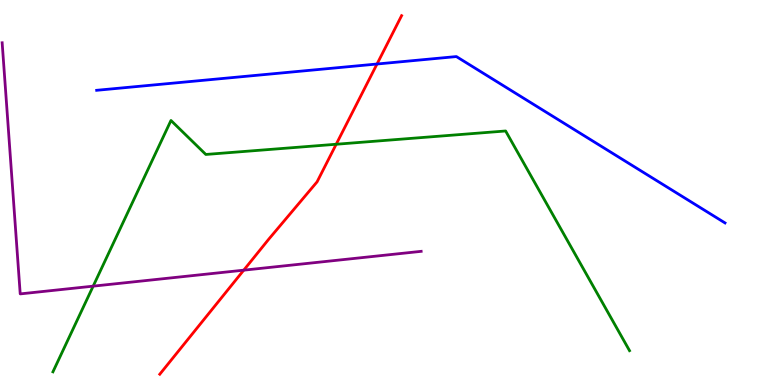[{'lines': ['blue', 'red'], 'intersections': [{'x': 4.86, 'y': 8.34}]}, {'lines': ['green', 'red'], 'intersections': [{'x': 4.34, 'y': 6.25}]}, {'lines': ['purple', 'red'], 'intersections': [{'x': 3.15, 'y': 2.98}]}, {'lines': ['blue', 'green'], 'intersections': []}, {'lines': ['blue', 'purple'], 'intersections': []}, {'lines': ['green', 'purple'], 'intersections': [{'x': 1.2, 'y': 2.57}]}]